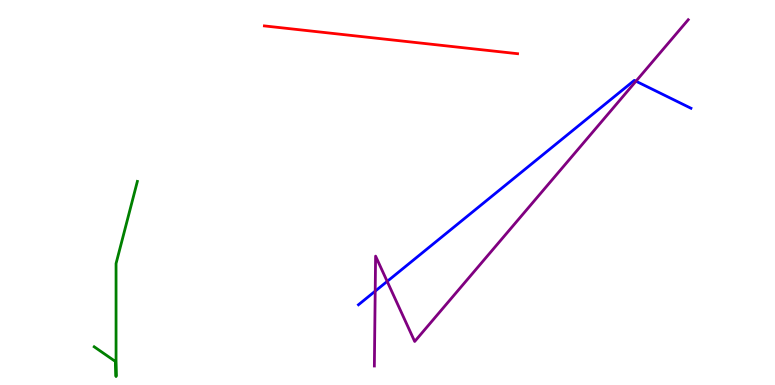[{'lines': ['blue', 'red'], 'intersections': []}, {'lines': ['green', 'red'], 'intersections': []}, {'lines': ['purple', 'red'], 'intersections': []}, {'lines': ['blue', 'green'], 'intersections': []}, {'lines': ['blue', 'purple'], 'intersections': [{'x': 4.84, 'y': 2.44}, {'x': 5.0, 'y': 2.69}, {'x': 8.21, 'y': 7.89}]}, {'lines': ['green', 'purple'], 'intersections': []}]